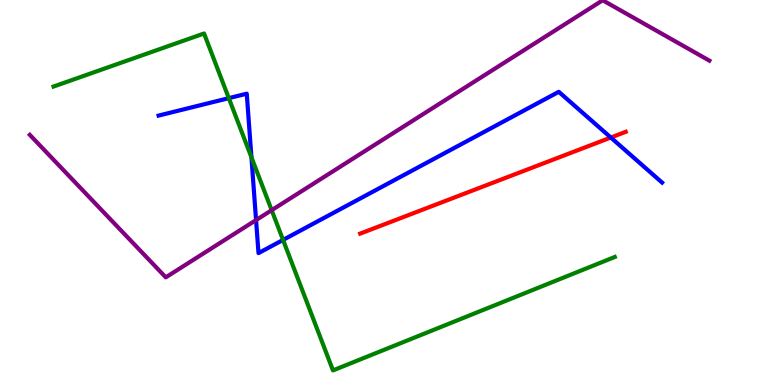[{'lines': ['blue', 'red'], 'intersections': [{'x': 7.88, 'y': 6.43}]}, {'lines': ['green', 'red'], 'intersections': []}, {'lines': ['purple', 'red'], 'intersections': []}, {'lines': ['blue', 'green'], 'intersections': [{'x': 2.95, 'y': 7.45}, {'x': 3.24, 'y': 5.91}, {'x': 3.65, 'y': 3.77}]}, {'lines': ['blue', 'purple'], 'intersections': [{'x': 3.3, 'y': 4.28}]}, {'lines': ['green', 'purple'], 'intersections': [{'x': 3.51, 'y': 4.54}]}]